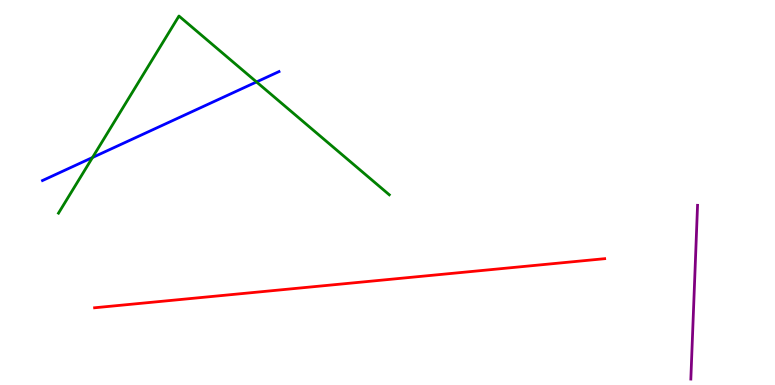[{'lines': ['blue', 'red'], 'intersections': []}, {'lines': ['green', 'red'], 'intersections': []}, {'lines': ['purple', 'red'], 'intersections': []}, {'lines': ['blue', 'green'], 'intersections': [{'x': 1.19, 'y': 5.91}, {'x': 3.31, 'y': 7.87}]}, {'lines': ['blue', 'purple'], 'intersections': []}, {'lines': ['green', 'purple'], 'intersections': []}]